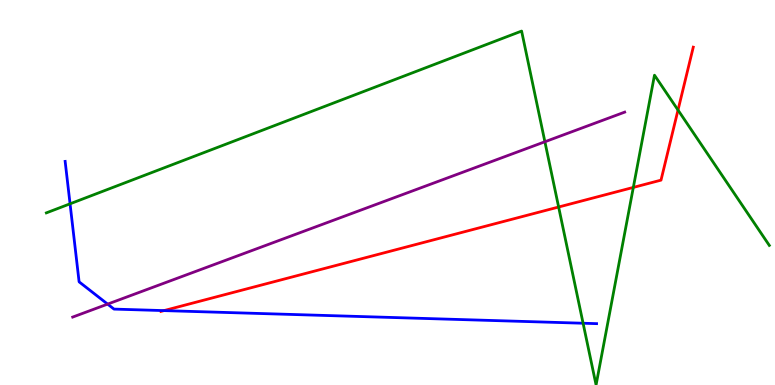[{'lines': ['blue', 'red'], 'intersections': [{'x': 2.12, 'y': 1.93}]}, {'lines': ['green', 'red'], 'intersections': [{'x': 7.21, 'y': 4.62}, {'x': 8.17, 'y': 5.13}, {'x': 8.75, 'y': 7.14}]}, {'lines': ['purple', 'red'], 'intersections': []}, {'lines': ['blue', 'green'], 'intersections': [{'x': 0.904, 'y': 4.71}, {'x': 7.52, 'y': 1.6}]}, {'lines': ['blue', 'purple'], 'intersections': [{'x': 1.39, 'y': 2.1}]}, {'lines': ['green', 'purple'], 'intersections': [{'x': 7.03, 'y': 6.32}]}]